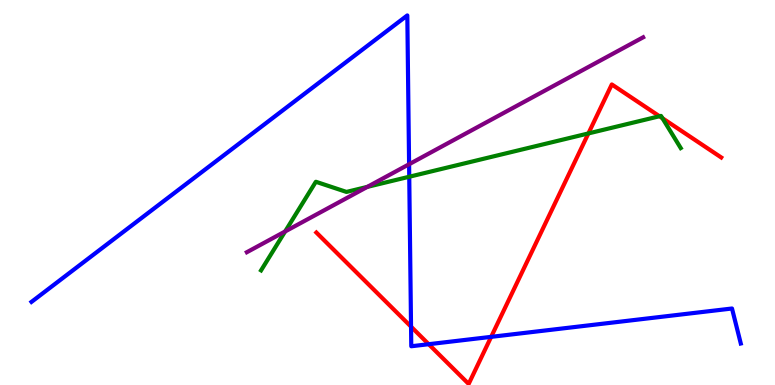[{'lines': ['blue', 'red'], 'intersections': [{'x': 5.3, 'y': 1.52}, {'x': 5.53, 'y': 1.06}, {'x': 6.34, 'y': 1.25}]}, {'lines': ['green', 'red'], 'intersections': [{'x': 7.59, 'y': 6.53}, {'x': 8.51, 'y': 6.98}, {'x': 8.55, 'y': 6.93}]}, {'lines': ['purple', 'red'], 'intersections': []}, {'lines': ['blue', 'green'], 'intersections': [{'x': 5.28, 'y': 5.41}]}, {'lines': ['blue', 'purple'], 'intersections': [{'x': 5.28, 'y': 5.73}]}, {'lines': ['green', 'purple'], 'intersections': [{'x': 3.68, 'y': 3.99}, {'x': 4.74, 'y': 5.15}]}]